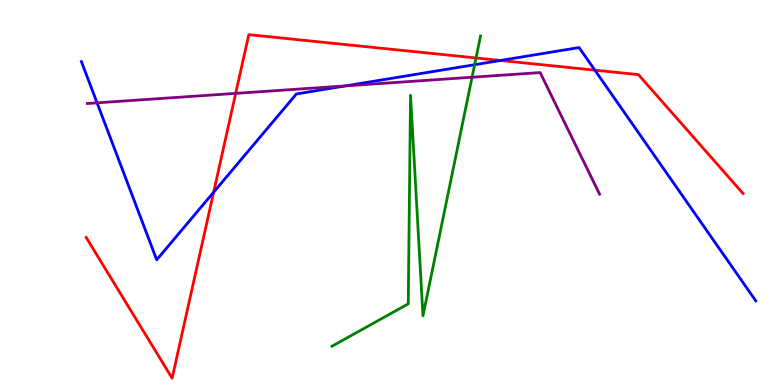[{'lines': ['blue', 'red'], 'intersections': [{'x': 2.76, 'y': 5.01}, {'x': 6.46, 'y': 8.43}, {'x': 7.68, 'y': 8.18}]}, {'lines': ['green', 'red'], 'intersections': [{'x': 6.14, 'y': 8.49}]}, {'lines': ['purple', 'red'], 'intersections': [{'x': 3.04, 'y': 7.57}]}, {'lines': ['blue', 'green'], 'intersections': [{'x': 6.12, 'y': 8.32}]}, {'lines': ['blue', 'purple'], 'intersections': [{'x': 1.25, 'y': 7.33}, {'x': 4.46, 'y': 7.77}]}, {'lines': ['green', 'purple'], 'intersections': [{'x': 6.09, 'y': 7.99}]}]